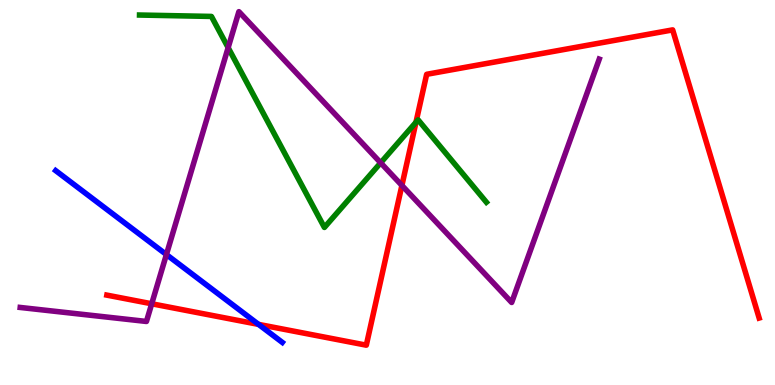[{'lines': ['blue', 'red'], 'intersections': [{'x': 3.34, 'y': 1.57}]}, {'lines': ['green', 'red'], 'intersections': [{'x': 5.37, 'y': 6.82}]}, {'lines': ['purple', 'red'], 'intersections': [{'x': 1.96, 'y': 2.11}, {'x': 5.19, 'y': 5.18}]}, {'lines': ['blue', 'green'], 'intersections': []}, {'lines': ['blue', 'purple'], 'intersections': [{'x': 2.15, 'y': 3.39}]}, {'lines': ['green', 'purple'], 'intersections': [{'x': 2.94, 'y': 8.76}, {'x': 4.91, 'y': 5.77}]}]